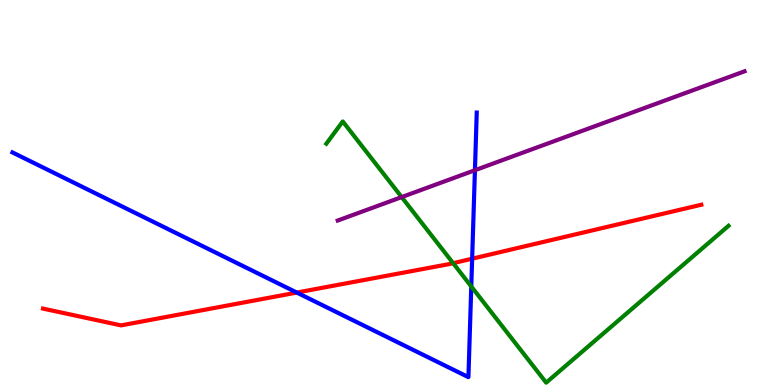[{'lines': ['blue', 'red'], 'intersections': [{'x': 3.83, 'y': 2.4}, {'x': 6.09, 'y': 3.28}]}, {'lines': ['green', 'red'], 'intersections': [{'x': 5.85, 'y': 3.16}]}, {'lines': ['purple', 'red'], 'intersections': []}, {'lines': ['blue', 'green'], 'intersections': [{'x': 6.08, 'y': 2.56}]}, {'lines': ['blue', 'purple'], 'intersections': [{'x': 6.13, 'y': 5.58}]}, {'lines': ['green', 'purple'], 'intersections': [{'x': 5.18, 'y': 4.88}]}]